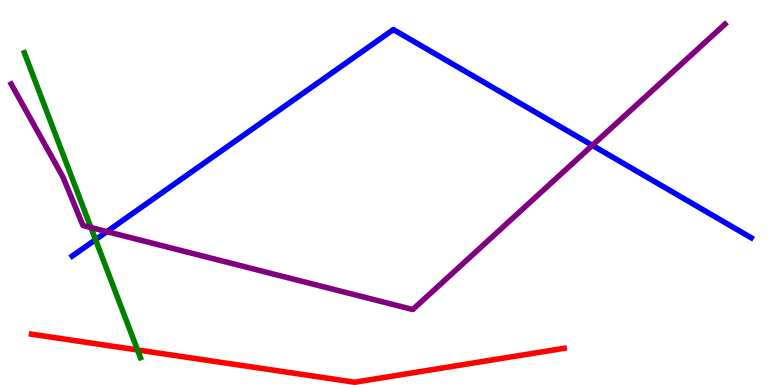[{'lines': ['blue', 'red'], 'intersections': []}, {'lines': ['green', 'red'], 'intersections': [{'x': 1.77, 'y': 0.91}]}, {'lines': ['purple', 'red'], 'intersections': []}, {'lines': ['blue', 'green'], 'intersections': [{'x': 1.23, 'y': 3.78}]}, {'lines': ['blue', 'purple'], 'intersections': [{'x': 1.38, 'y': 3.98}, {'x': 7.64, 'y': 6.22}]}, {'lines': ['green', 'purple'], 'intersections': [{'x': 1.17, 'y': 4.09}]}]